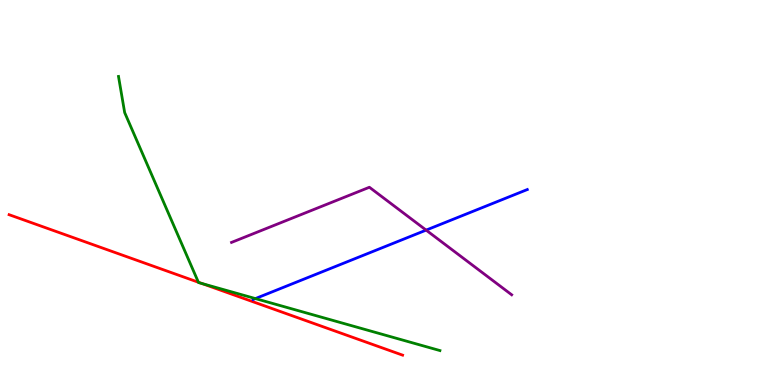[{'lines': ['blue', 'red'], 'intersections': []}, {'lines': ['green', 'red'], 'intersections': [{'x': 2.56, 'y': 2.67}, {'x': 2.61, 'y': 2.64}]}, {'lines': ['purple', 'red'], 'intersections': []}, {'lines': ['blue', 'green'], 'intersections': [{'x': 3.3, 'y': 2.24}]}, {'lines': ['blue', 'purple'], 'intersections': [{'x': 5.5, 'y': 4.02}]}, {'lines': ['green', 'purple'], 'intersections': []}]